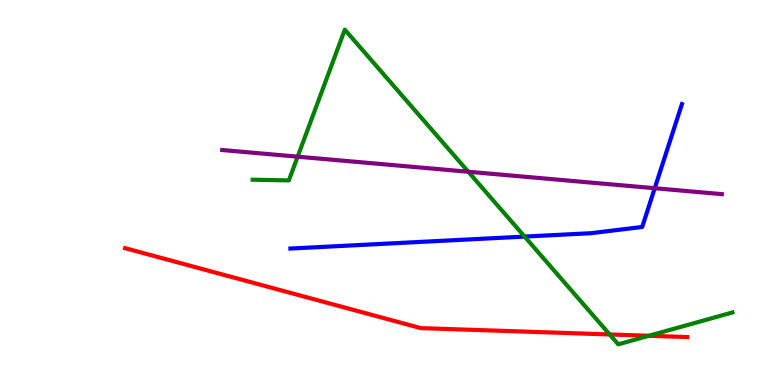[{'lines': ['blue', 'red'], 'intersections': []}, {'lines': ['green', 'red'], 'intersections': [{'x': 7.87, 'y': 1.31}, {'x': 8.37, 'y': 1.28}]}, {'lines': ['purple', 'red'], 'intersections': []}, {'lines': ['blue', 'green'], 'intersections': [{'x': 6.77, 'y': 3.85}]}, {'lines': ['blue', 'purple'], 'intersections': [{'x': 8.45, 'y': 5.11}]}, {'lines': ['green', 'purple'], 'intersections': [{'x': 3.84, 'y': 5.93}, {'x': 6.04, 'y': 5.54}]}]